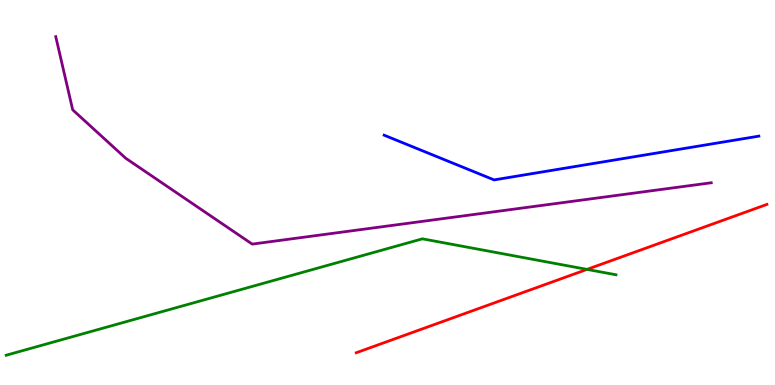[{'lines': ['blue', 'red'], 'intersections': []}, {'lines': ['green', 'red'], 'intersections': [{'x': 7.57, 'y': 3.0}]}, {'lines': ['purple', 'red'], 'intersections': []}, {'lines': ['blue', 'green'], 'intersections': []}, {'lines': ['blue', 'purple'], 'intersections': []}, {'lines': ['green', 'purple'], 'intersections': []}]